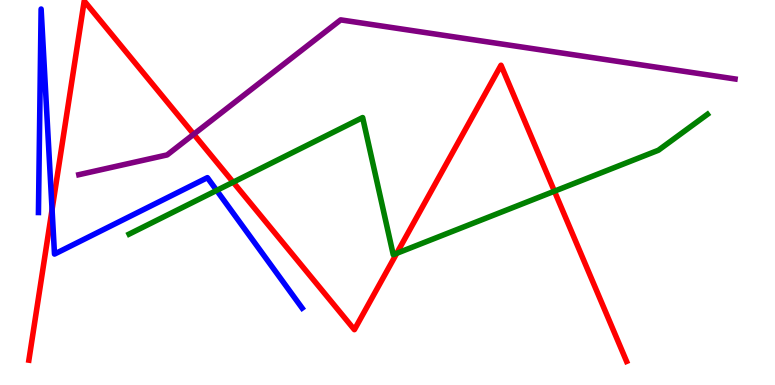[{'lines': ['blue', 'red'], 'intersections': [{'x': 0.672, 'y': 4.56}]}, {'lines': ['green', 'red'], 'intersections': [{'x': 3.01, 'y': 5.27}, {'x': 5.12, 'y': 3.42}, {'x': 7.15, 'y': 5.03}]}, {'lines': ['purple', 'red'], 'intersections': [{'x': 2.5, 'y': 6.51}]}, {'lines': ['blue', 'green'], 'intersections': [{'x': 2.8, 'y': 5.05}]}, {'lines': ['blue', 'purple'], 'intersections': []}, {'lines': ['green', 'purple'], 'intersections': []}]